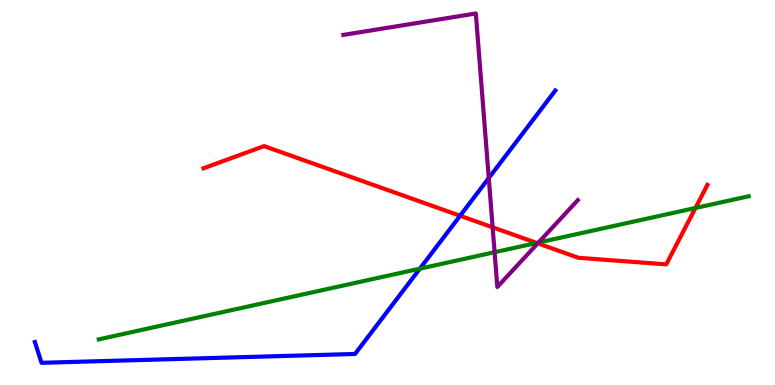[{'lines': ['blue', 'red'], 'intersections': [{'x': 5.94, 'y': 4.4}]}, {'lines': ['green', 'red'], 'intersections': [{'x': 6.92, 'y': 3.69}, {'x': 8.97, 'y': 4.6}]}, {'lines': ['purple', 'red'], 'intersections': [{'x': 6.36, 'y': 4.1}, {'x': 6.94, 'y': 3.68}]}, {'lines': ['blue', 'green'], 'intersections': [{'x': 5.42, 'y': 3.02}]}, {'lines': ['blue', 'purple'], 'intersections': [{'x': 6.31, 'y': 5.37}]}, {'lines': ['green', 'purple'], 'intersections': [{'x': 6.38, 'y': 3.45}, {'x': 6.95, 'y': 3.7}]}]